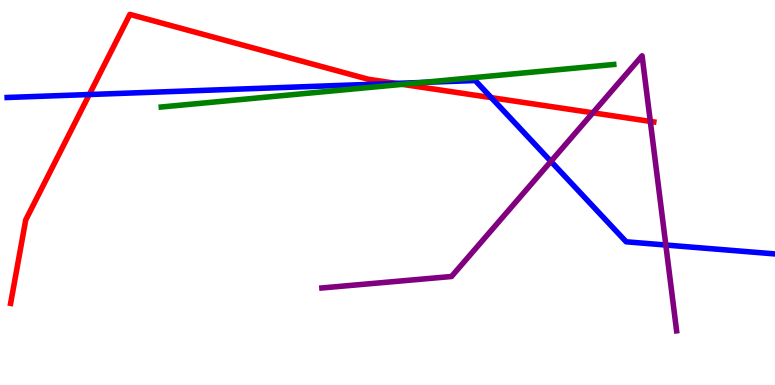[{'lines': ['blue', 'red'], 'intersections': [{'x': 1.15, 'y': 7.54}, {'x': 5.11, 'y': 7.83}, {'x': 6.34, 'y': 7.46}]}, {'lines': ['green', 'red'], 'intersections': [{'x': 5.19, 'y': 7.81}]}, {'lines': ['purple', 'red'], 'intersections': [{'x': 7.65, 'y': 7.07}, {'x': 8.39, 'y': 6.85}]}, {'lines': ['blue', 'green'], 'intersections': [{'x': 5.46, 'y': 7.86}]}, {'lines': ['blue', 'purple'], 'intersections': [{'x': 7.11, 'y': 5.81}, {'x': 8.59, 'y': 3.64}]}, {'lines': ['green', 'purple'], 'intersections': []}]